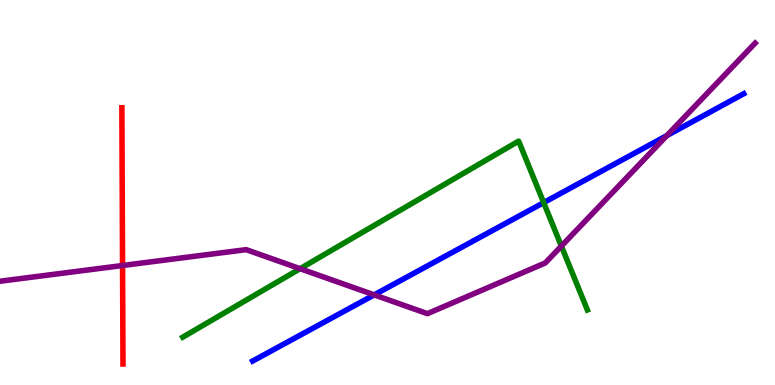[{'lines': ['blue', 'red'], 'intersections': []}, {'lines': ['green', 'red'], 'intersections': []}, {'lines': ['purple', 'red'], 'intersections': [{'x': 1.58, 'y': 3.1}]}, {'lines': ['blue', 'green'], 'intersections': [{'x': 7.02, 'y': 4.74}]}, {'lines': ['blue', 'purple'], 'intersections': [{'x': 4.83, 'y': 2.34}, {'x': 8.6, 'y': 6.48}]}, {'lines': ['green', 'purple'], 'intersections': [{'x': 3.87, 'y': 3.02}, {'x': 7.24, 'y': 3.61}]}]